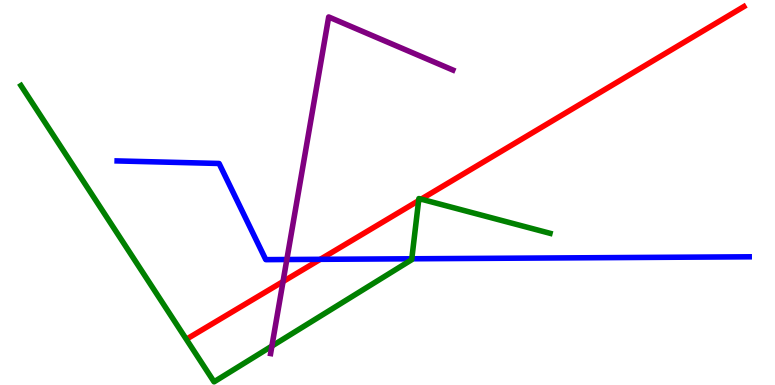[{'lines': ['blue', 'red'], 'intersections': [{'x': 4.13, 'y': 3.26}]}, {'lines': ['green', 'red'], 'intersections': [{'x': 5.4, 'y': 4.79}, {'x': 5.43, 'y': 4.83}]}, {'lines': ['purple', 'red'], 'intersections': [{'x': 3.65, 'y': 2.69}]}, {'lines': ['blue', 'green'], 'intersections': [{'x': 5.31, 'y': 3.28}]}, {'lines': ['blue', 'purple'], 'intersections': [{'x': 3.7, 'y': 3.26}]}, {'lines': ['green', 'purple'], 'intersections': [{'x': 3.51, 'y': 1.01}]}]